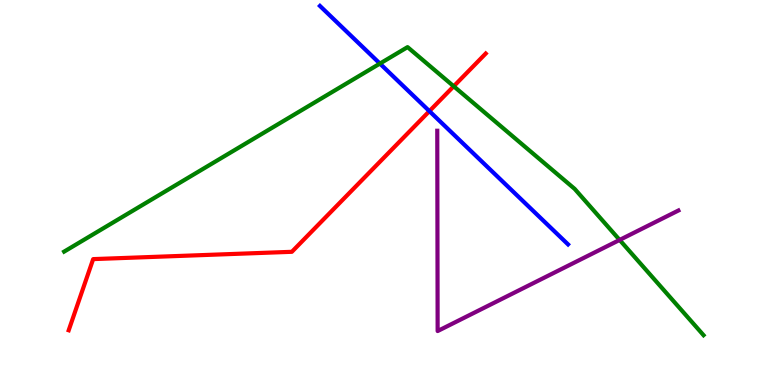[{'lines': ['blue', 'red'], 'intersections': [{'x': 5.54, 'y': 7.11}]}, {'lines': ['green', 'red'], 'intersections': [{'x': 5.85, 'y': 7.76}]}, {'lines': ['purple', 'red'], 'intersections': []}, {'lines': ['blue', 'green'], 'intersections': [{'x': 4.9, 'y': 8.35}]}, {'lines': ['blue', 'purple'], 'intersections': []}, {'lines': ['green', 'purple'], 'intersections': [{'x': 8.0, 'y': 3.77}]}]